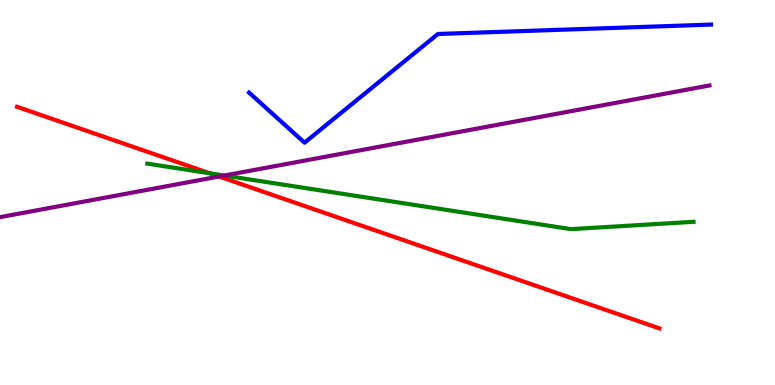[{'lines': ['blue', 'red'], 'intersections': []}, {'lines': ['green', 'red'], 'intersections': [{'x': 2.71, 'y': 5.5}]}, {'lines': ['purple', 'red'], 'intersections': [{'x': 2.83, 'y': 5.42}]}, {'lines': ['blue', 'green'], 'intersections': []}, {'lines': ['blue', 'purple'], 'intersections': []}, {'lines': ['green', 'purple'], 'intersections': [{'x': 2.89, 'y': 5.44}]}]